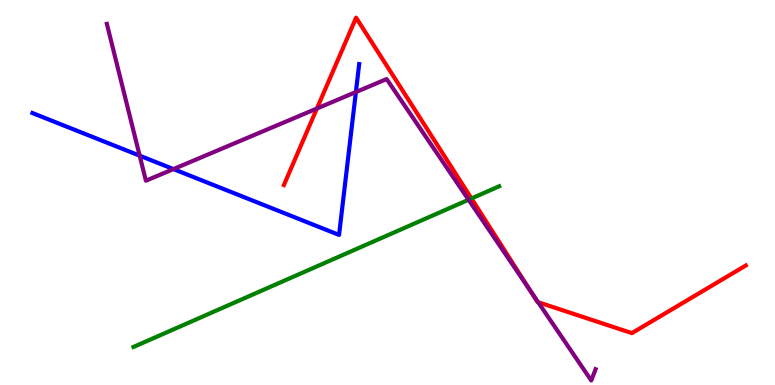[{'lines': ['blue', 'red'], 'intersections': []}, {'lines': ['green', 'red'], 'intersections': [{'x': 6.08, 'y': 4.84}]}, {'lines': ['purple', 'red'], 'intersections': [{'x': 4.09, 'y': 7.18}, {'x': 6.84, 'y': 2.46}, {'x': 6.94, 'y': 2.15}]}, {'lines': ['blue', 'green'], 'intersections': []}, {'lines': ['blue', 'purple'], 'intersections': [{'x': 1.8, 'y': 5.96}, {'x': 2.24, 'y': 5.61}, {'x': 4.59, 'y': 7.61}]}, {'lines': ['green', 'purple'], 'intersections': [{'x': 6.05, 'y': 4.81}]}]